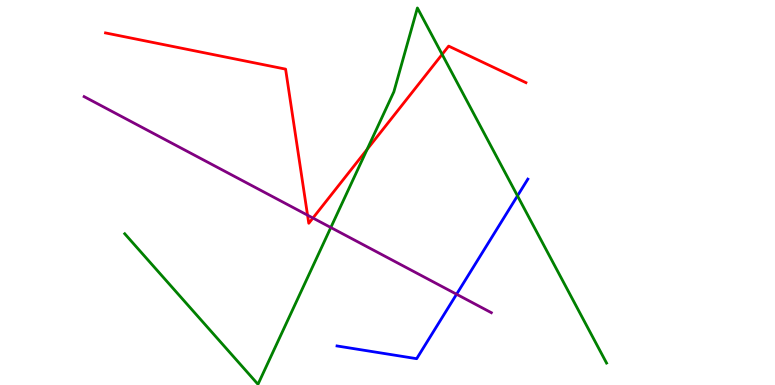[{'lines': ['blue', 'red'], 'intersections': []}, {'lines': ['green', 'red'], 'intersections': [{'x': 4.74, 'y': 6.12}, {'x': 5.7, 'y': 8.59}]}, {'lines': ['purple', 'red'], 'intersections': [{'x': 3.97, 'y': 4.41}, {'x': 4.04, 'y': 4.34}]}, {'lines': ['blue', 'green'], 'intersections': [{'x': 6.68, 'y': 4.91}]}, {'lines': ['blue', 'purple'], 'intersections': [{'x': 5.89, 'y': 2.36}]}, {'lines': ['green', 'purple'], 'intersections': [{'x': 4.27, 'y': 4.09}]}]